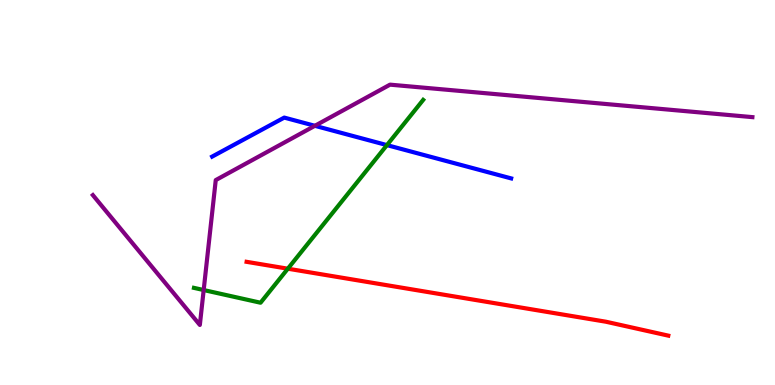[{'lines': ['blue', 'red'], 'intersections': []}, {'lines': ['green', 'red'], 'intersections': [{'x': 3.71, 'y': 3.02}]}, {'lines': ['purple', 'red'], 'intersections': []}, {'lines': ['blue', 'green'], 'intersections': [{'x': 4.99, 'y': 6.23}]}, {'lines': ['blue', 'purple'], 'intersections': [{'x': 4.06, 'y': 6.73}]}, {'lines': ['green', 'purple'], 'intersections': [{'x': 2.63, 'y': 2.47}]}]